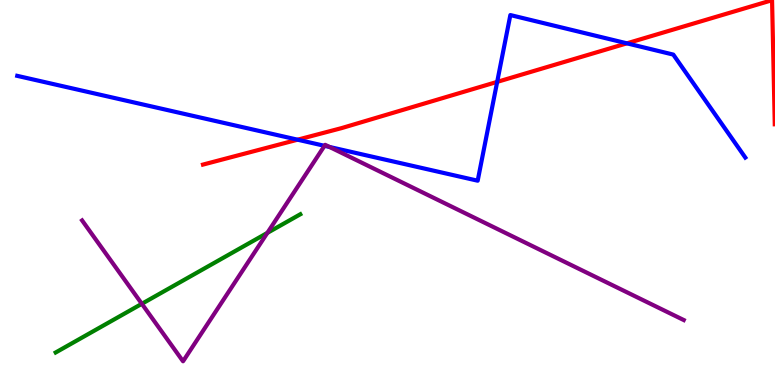[{'lines': ['blue', 'red'], 'intersections': [{'x': 3.84, 'y': 6.37}, {'x': 6.42, 'y': 7.87}, {'x': 8.09, 'y': 8.87}]}, {'lines': ['green', 'red'], 'intersections': []}, {'lines': ['purple', 'red'], 'intersections': []}, {'lines': ['blue', 'green'], 'intersections': []}, {'lines': ['blue', 'purple'], 'intersections': [{'x': 4.19, 'y': 6.21}, {'x': 4.25, 'y': 6.18}]}, {'lines': ['green', 'purple'], 'intersections': [{'x': 1.83, 'y': 2.11}, {'x': 3.45, 'y': 3.95}]}]